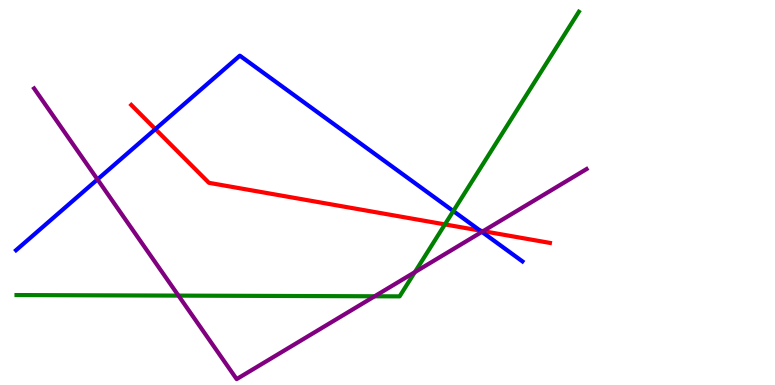[{'lines': ['blue', 'red'], 'intersections': [{'x': 2.0, 'y': 6.65}, {'x': 6.2, 'y': 4.01}]}, {'lines': ['green', 'red'], 'intersections': [{'x': 5.74, 'y': 4.17}]}, {'lines': ['purple', 'red'], 'intersections': [{'x': 6.23, 'y': 4.0}]}, {'lines': ['blue', 'green'], 'intersections': [{'x': 5.85, 'y': 4.52}]}, {'lines': ['blue', 'purple'], 'intersections': [{'x': 1.26, 'y': 5.34}, {'x': 6.22, 'y': 3.98}]}, {'lines': ['green', 'purple'], 'intersections': [{'x': 2.3, 'y': 2.32}, {'x': 4.83, 'y': 2.3}, {'x': 5.35, 'y': 2.93}]}]